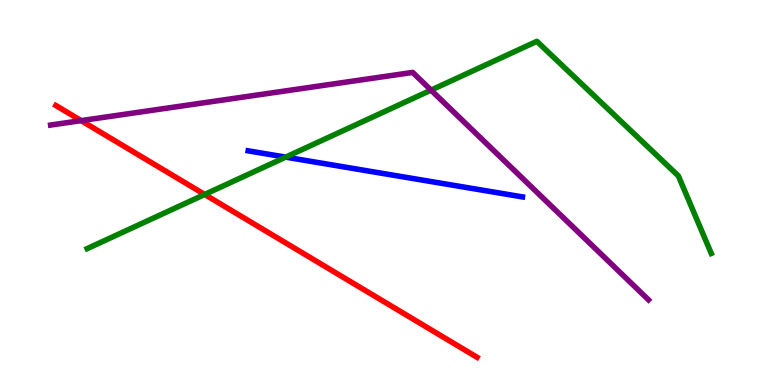[{'lines': ['blue', 'red'], 'intersections': []}, {'lines': ['green', 'red'], 'intersections': [{'x': 2.64, 'y': 4.95}]}, {'lines': ['purple', 'red'], 'intersections': [{'x': 1.05, 'y': 6.87}]}, {'lines': ['blue', 'green'], 'intersections': [{'x': 3.69, 'y': 5.92}]}, {'lines': ['blue', 'purple'], 'intersections': []}, {'lines': ['green', 'purple'], 'intersections': [{'x': 5.56, 'y': 7.66}]}]